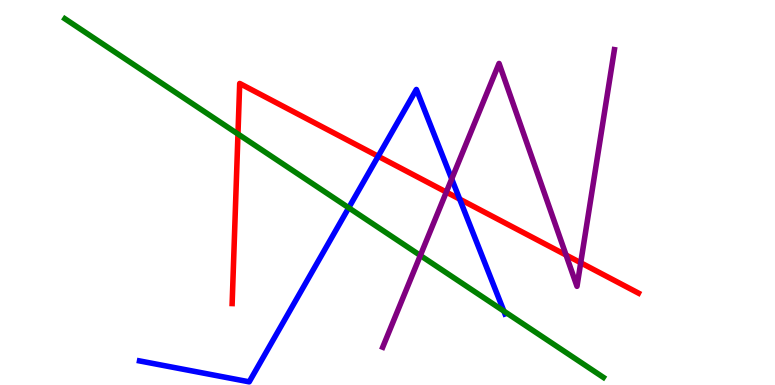[{'lines': ['blue', 'red'], 'intersections': [{'x': 4.88, 'y': 5.94}, {'x': 5.93, 'y': 4.83}]}, {'lines': ['green', 'red'], 'intersections': [{'x': 3.07, 'y': 6.52}]}, {'lines': ['purple', 'red'], 'intersections': [{'x': 5.76, 'y': 5.01}, {'x': 7.3, 'y': 3.38}, {'x': 7.49, 'y': 3.18}]}, {'lines': ['blue', 'green'], 'intersections': [{'x': 4.5, 'y': 4.6}, {'x': 6.5, 'y': 1.92}]}, {'lines': ['blue', 'purple'], 'intersections': [{'x': 5.83, 'y': 5.35}]}, {'lines': ['green', 'purple'], 'intersections': [{'x': 5.42, 'y': 3.36}]}]